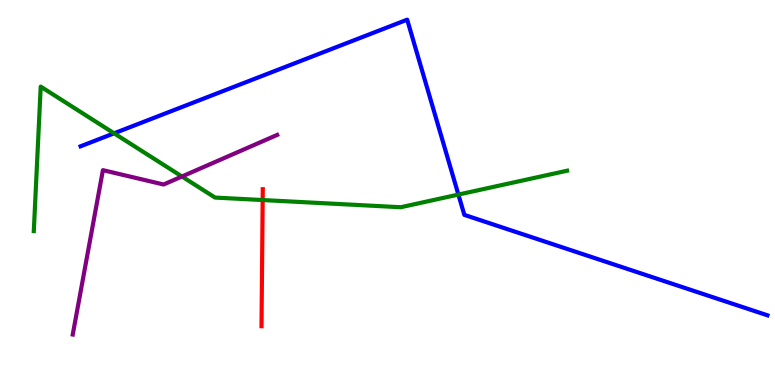[{'lines': ['blue', 'red'], 'intersections': []}, {'lines': ['green', 'red'], 'intersections': [{'x': 3.39, 'y': 4.8}]}, {'lines': ['purple', 'red'], 'intersections': []}, {'lines': ['blue', 'green'], 'intersections': [{'x': 1.47, 'y': 6.54}, {'x': 5.91, 'y': 4.95}]}, {'lines': ['blue', 'purple'], 'intersections': []}, {'lines': ['green', 'purple'], 'intersections': [{'x': 2.35, 'y': 5.42}]}]